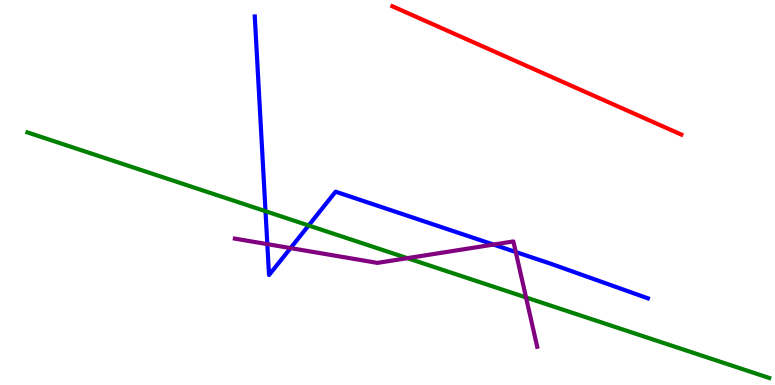[{'lines': ['blue', 'red'], 'intersections': []}, {'lines': ['green', 'red'], 'intersections': []}, {'lines': ['purple', 'red'], 'intersections': []}, {'lines': ['blue', 'green'], 'intersections': [{'x': 3.43, 'y': 4.51}, {'x': 3.98, 'y': 4.14}]}, {'lines': ['blue', 'purple'], 'intersections': [{'x': 3.45, 'y': 3.66}, {'x': 3.75, 'y': 3.56}, {'x': 6.37, 'y': 3.65}, {'x': 6.65, 'y': 3.45}]}, {'lines': ['green', 'purple'], 'intersections': [{'x': 5.26, 'y': 3.29}, {'x': 6.79, 'y': 2.27}]}]